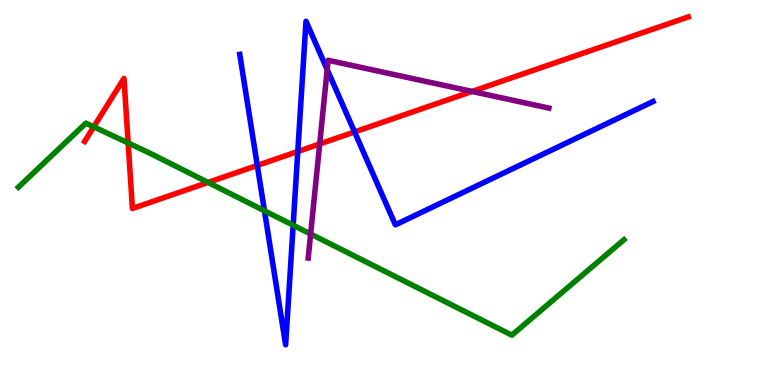[{'lines': ['blue', 'red'], 'intersections': [{'x': 3.32, 'y': 5.7}, {'x': 3.84, 'y': 6.06}, {'x': 4.58, 'y': 6.57}]}, {'lines': ['green', 'red'], 'intersections': [{'x': 1.21, 'y': 6.71}, {'x': 1.65, 'y': 6.29}, {'x': 2.68, 'y': 5.26}]}, {'lines': ['purple', 'red'], 'intersections': [{'x': 4.13, 'y': 6.26}, {'x': 6.09, 'y': 7.62}]}, {'lines': ['blue', 'green'], 'intersections': [{'x': 3.41, 'y': 4.52}, {'x': 3.78, 'y': 4.15}]}, {'lines': ['blue', 'purple'], 'intersections': [{'x': 4.22, 'y': 8.19}]}, {'lines': ['green', 'purple'], 'intersections': [{'x': 4.01, 'y': 3.92}]}]